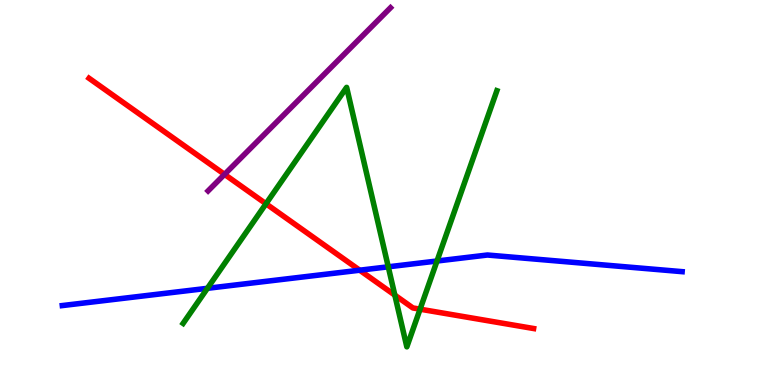[{'lines': ['blue', 'red'], 'intersections': [{'x': 4.64, 'y': 2.98}]}, {'lines': ['green', 'red'], 'intersections': [{'x': 3.43, 'y': 4.71}, {'x': 5.09, 'y': 2.33}, {'x': 5.42, 'y': 1.97}]}, {'lines': ['purple', 'red'], 'intersections': [{'x': 2.9, 'y': 5.47}]}, {'lines': ['blue', 'green'], 'intersections': [{'x': 2.68, 'y': 2.51}, {'x': 5.01, 'y': 3.07}, {'x': 5.64, 'y': 3.22}]}, {'lines': ['blue', 'purple'], 'intersections': []}, {'lines': ['green', 'purple'], 'intersections': []}]